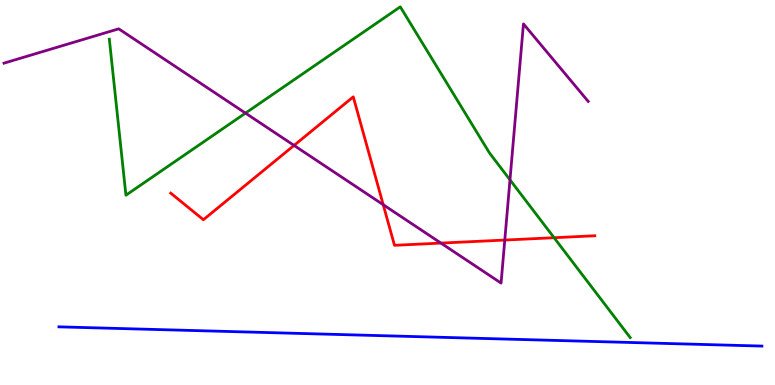[{'lines': ['blue', 'red'], 'intersections': []}, {'lines': ['green', 'red'], 'intersections': [{'x': 7.15, 'y': 3.83}]}, {'lines': ['purple', 'red'], 'intersections': [{'x': 3.79, 'y': 6.22}, {'x': 4.94, 'y': 4.68}, {'x': 5.69, 'y': 3.69}, {'x': 6.51, 'y': 3.76}]}, {'lines': ['blue', 'green'], 'intersections': []}, {'lines': ['blue', 'purple'], 'intersections': []}, {'lines': ['green', 'purple'], 'intersections': [{'x': 3.17, 'y': 7.06}, {'x': 6.58, 'y': 5.33}]}]